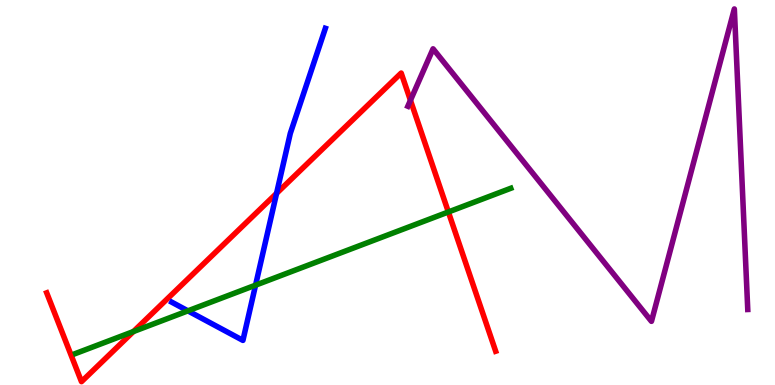[{'lines': ['blue', 'red'], 'intersections': [{'x': 3.57, 'y': 4.98}]}, {'lines': ['green', 'red'], 'intersections': [{'x': 1.72, 'y': 1.39}, {'x': 5.79, 'y': 4.49}]}, {'lines': ['purple', 'red'], 'intersections': [{'x': 5.3, 'y': 7.39}]}, {'lines': ['blue', 'green'], 'intersections': [{'x': 2.42, 'y': 1.93}, {'x': 3.3, 'y': 2.59}]}, {'lines': ['blue', 'purple'], 'intersections': []}, {'lines': ['green', 'purple'], 'intersections': []}]